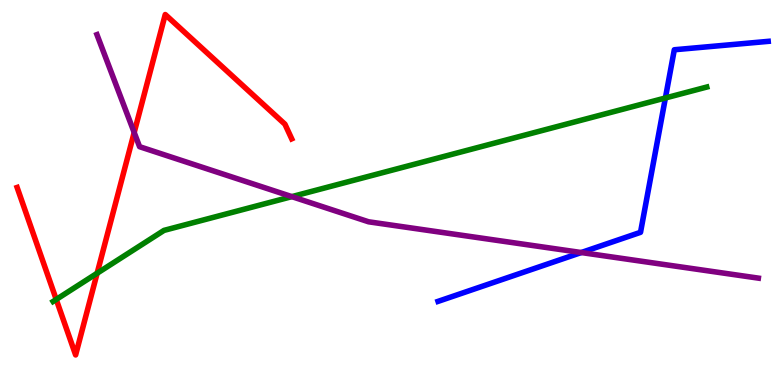[{'lines': ['blue', 'red'], 'intersections': []}, {'lines': ['green', 'red'], 'intersections': [{'x': 0.726, 'y': 2.22}, {'x': 1.25, 'y': 2.9}]}, {'lines': ['purple', 'red'], 'intersections': [{'x': 1.73, 'y': 6.56}]}, {'lines': ['blue', 'green'], 'intersections': [{'x': 8.59, 'y': 7.46}]}, {'lines': ['blue', 'purple'], 'intersections': [{'x': 7.5, 'y': 3.44}]}, {'lines': ['green', 'purple'], 'intersections': [{'x': 3.77, 'y': 4.89}]}]